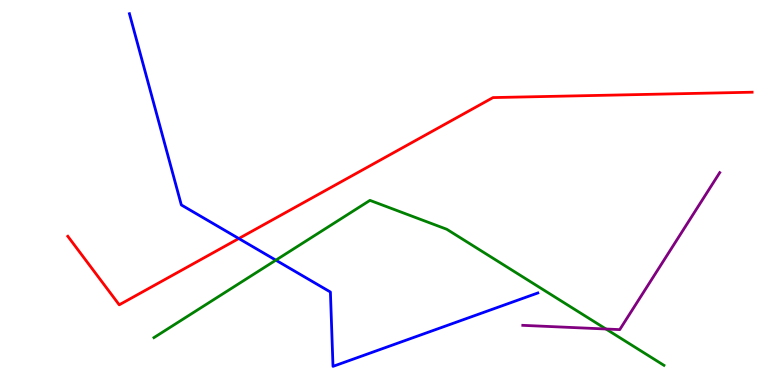[{'lines': ['blue', 'red'], 'intersections': [{'x': 3.08, 'y': 3.8}]}, {'lines': ['green', 'red'], 'intersections': []}, {'lines': ['purple', 'red'], 'intersections': []}, {'lines': ['blue', 'green'], 'intersections': [{'x': 3.56, 'y': 3.24}]}, {'lines': ['blue', 'purple'], 'intersections': []}, {'lines': ['green', 'purple'], 'intersections': [{'x': 7.82, 'y': 1.45}]}]